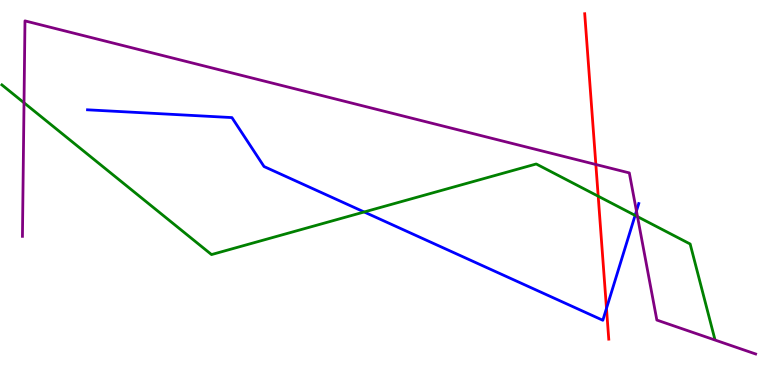[{'lines': ['blue', 'red'], 'intersections': [{'x': 7.83, 'y': 1.99}]}, {'lines': ['green', 'red'], 'intersections': [{'x': 7.72, 'y': 4.9}]}, {'lines': ['purple', 'red'], 'intersections': [{'x': 7.69, 'y': 5.73}]}, {'lines': ['blue', 'green'], 'intersections': [{'x': 4.7, 'y': 4.49}, {'x': 8.19, 'y': 4.41}]}, {'lines': ['blue', 'purple'], 'intersections': [{'x': 8.21, 'y': 4.52}]}, {'lines': ['green', 'purple'], 'intersections': [{'x': 0.31, 'y': 7.33}, {'x': 8.23, 'y': 4.37}]}]